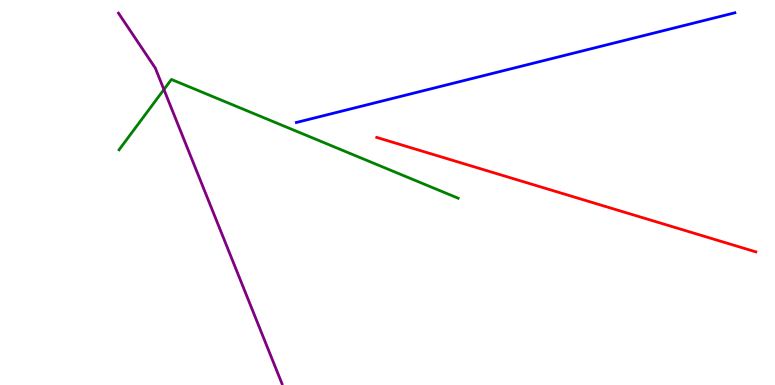[{'lines': ['blue', 'red'], 'intersections': []}, {'lines': ['green', 'red'], 'intersections': []}, {'lines': ['purple', 'red'], 'intersections': []}, {'lines': ['blue', 'green'], 'intersections': []}, {'lines': ['blue', 'purple'], 'intersections': []}, {'lines': ['green', 'purple'], 'intersections': [{'x': 2.12, 'y': 7.67}]}]